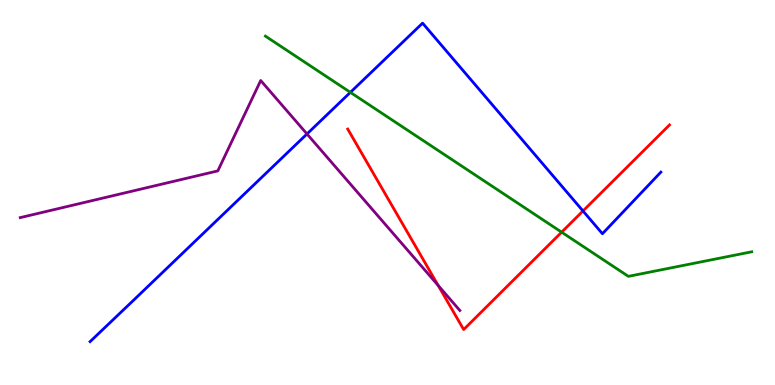[{'lines': ['blue', 'red'], 'intersections': [{'x': 7.52, 'y': 4.52}]}, {'lines': ['green', 'red'], 'intersections': [{'x': 7.25, 'y': 3.97}]}, {'lines': ['purple', 'red'], 'intersections': [{'x': 5.65, 'y': 2.59}]}, {'lines': ['blue', 'green'], 'intersections': [{'x': 4.52, 'y': 7.6}]}, {'lines': ['blue', 'purple'], 'intersections': [{'x': 3.96, 'y': 6.52}]}, {'lines': ['green', 'purple'], 'intersections': []}]